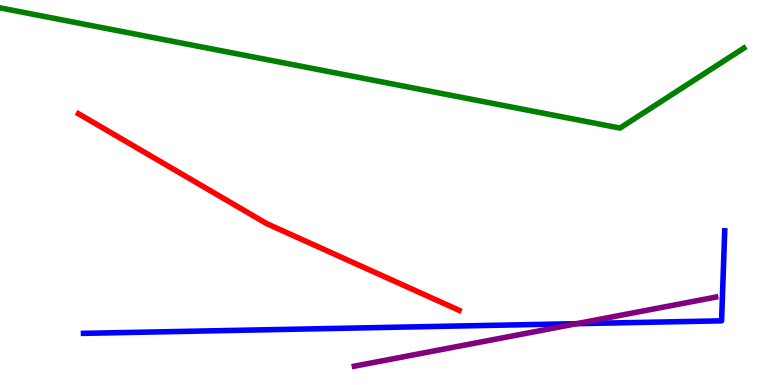[{'lines': ['blue', 'red'], 'intersections': []}, {'lines': ['green', 'red'], 'intersections': []}, {'lines': ['purple', 'red'], 'intersections': []}, {'lines': ['blue', 'green'], 'intersections': []}, {'lines': ['blue', 'purple'], 'intersections': [{'x': 7.44, 'y': 1.59}]}, {'lines': ['green', 'purple'], 'intersections': []}]